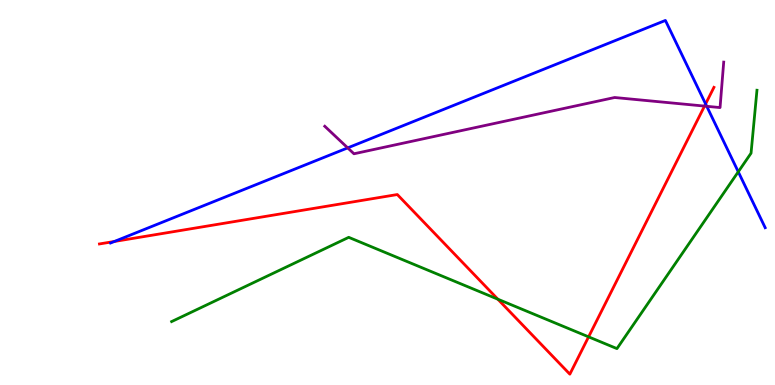[{'lines': ['blue', 'red'], 'intersections': [{'x': 1.48, 'y': 3.73}, {'x': 9.1, 'y': 7.3}]}, {'lines': ['green', 'red'], 'intersections': [{'x': 6.42, 'y': 2.23}, {'x': 7.59, 'y': 1.25}]}, {'lines': ['purple', 'red'], 'intersections': [{'x': 9.09, 'y': 7.24}]}, {'lines': ['blue', 'green'], 'intersections': [{'x': 9.53, 'y': 5.54}]}, {'lines': ['blue', 'purple'], 'intersections': [{'x': 4.49, 'y': 6.16}, {'x': 9.12, 'y': 7.24}]}, {'lines': ['green', 'purple'], 'intersections': []}]